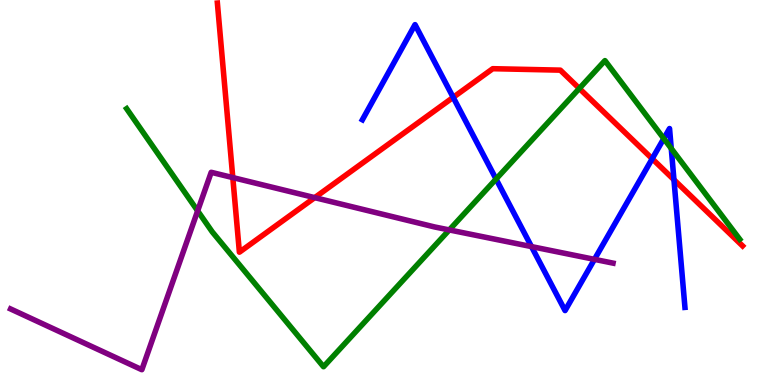[{'lines': ['blue', 'red'], 'intersections': [{'x': 5.85, 'y': 7.47}, {'x': 8.42, 'y': 5.88}, {'x': 8.7, 'y': 5.33}]}, {'lines': ['green', 'red'], 'intersections': [{'x': 7.48, 'y': 7.7}]}, {'lines': ['purple', 'red'], 'intersections': [{'x': 3.0, 'y': 5.39}, {'x': 4.06, 'y': 4.87}]}, {'lines': ['blue', 'green'], 'intersections': [{'x': 6.4, 'y': 5.35}, {'x': 8.56, 'y': 6.4}, {'x': 8.66, 'y': 6.14}]}, {'lines': ['blue', 'purple'], 'intersections': [{'x': 6.86, 'y': 3.59}, {'x': 7.67, 'y': 3.26}]}, {'lines': ['green', 'purple'], 'intersections': [{'x': 2.55, 'y': 4.52}, {'x': 5.8, 'y': 4.03}]}]